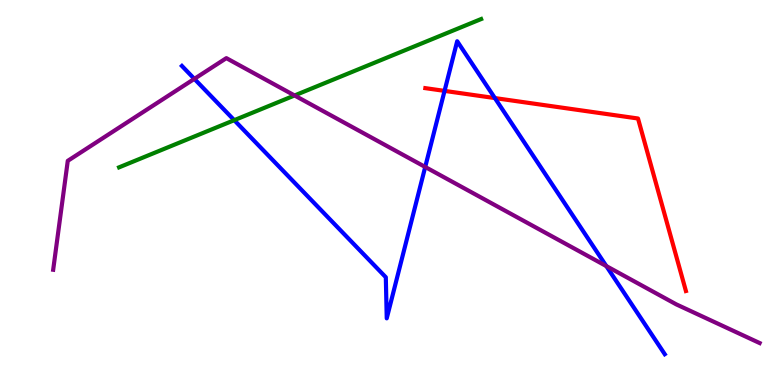[{'lines': ['blue', 'red'], 'intersections': [{'x': 5.74, 'y': 7.64}, {'x': 6.39, 'y': 7.45}]}, {'lines': ['green', 'red'], 'intersections': []}, {'lines': ['purple', 'red'], 'intersections': []}, {'lines': ['blue', 'green'], 'intersections': [{'x': 3.02, 'y': 6.88}]}, {'lines': ['blue', 'purple'], 'intersections': [{'x': 2.51, 'y': 7.95}, {'x': 5.49, 'y': 5.66}, {'x': 7.82, 'y': 3.09}]}, {'lines': ['green', 'purple'], 'intersections': [{'x': 3.8, 'y': 7.52}]}]